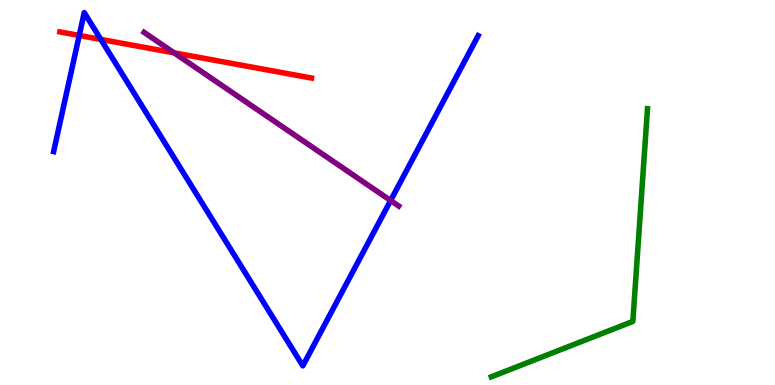[{'lines': ['blue', 'red'], 'intersections': [{'x': 1.02, 'y': 9.08}, {'x': 1.3, 'y': 8.98}]}, {'lines': ['green', 'red'], 'intersections': []}, {'lines': ['purple', 'red'], 'intersections': [{'x': 2.25, 'y': 8.63}]}, {'lines': ['blue', 'green'], 'intersections': []}, {'lines': ['blue', 'purple'], 'intersections': [{'x': 5.04, 'y': 4.79}]}, {'lines': ['green', 'purple'], 'intersections': []}]